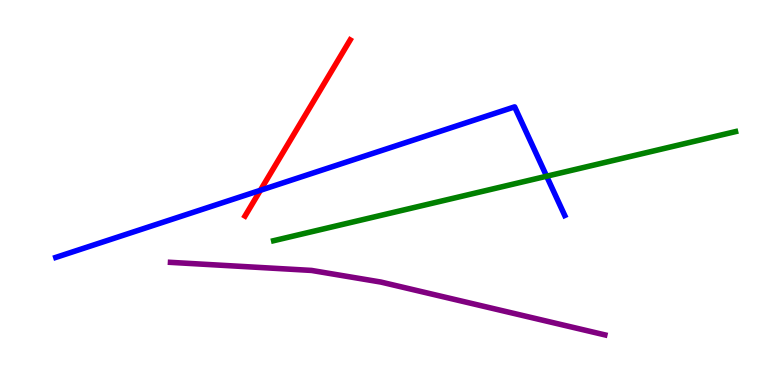[{'lines': ['blue', 'red'], 'intersections': [{'x': 3.36, 'y': 5.06}]}, {'lines': ['green', 'red'], 'intersections': []}, {'lines': ['purple', 'red'], 'intersections': []}, {'lines': ['blue', 'green'], 'intersections': [{'x': 7.05, 'y': 5.42}]}, {'lines': ['blue', 'purple'], 'intersections': []}, {'lines': ['green', 'purple'], 'intersections': []}]